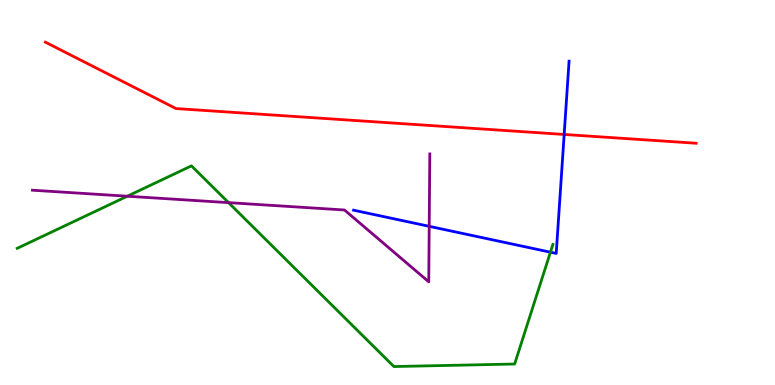[{'lines': ['blue', 'red'], 'intersections': [{'x': 7.28, 'y': 6.51}]}, {'lines': ['green', 'red'], 'intersections': []}, {'lines': ['purple', 'red'], 'intersections': []}, {'lines': ['blue', 'green'], 'intersections': [{'x': 7.1, 'y': 3.45}]}, {'lines': ['blue', 'purple'], 'intersections': [{'x': 5.54, 'y': 4.12}]}, {'lines': ['green', 'purple'], 'intersections': [{'x': 1.64, 'y': 4.9}, {'x': 2.95, 'y': 4.74}]}]